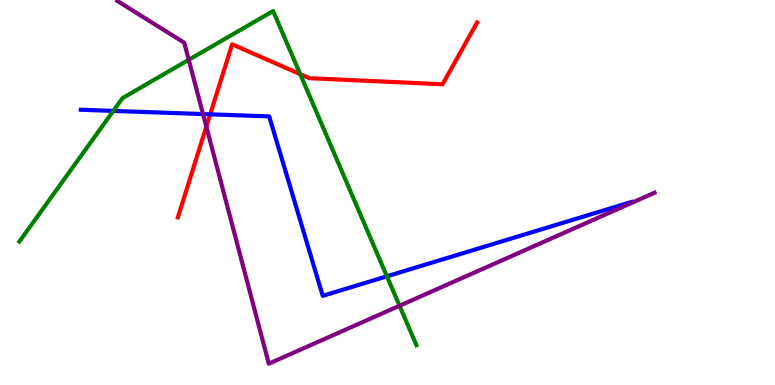[{'lines': ['blue', 'red'], 'intersections': [{'x': 2.71, 'y': 7.03}]}, {'lines': ['green', 'red'], 'intersections': [{'x': 3.87, 'y': 8.07}]}, {'lines': ['purple', 'red'], 'intersections': [{'x': 2.66, 'y': 6.71}]}, {'lines': ['blue', 'green'], 'intersections': [{'x': 1.46, 'y': 7.12}, {'x': 4.99, 'y': 2.82}]}, {'lines': ['blue', 'purple'], 'intersections': [{'x': 2.62, 'y': 7.04}]}, {'lines': ['green', 'purple'], 'intersections': [{'x': 2.44, 'y': 8.45}, {'x': 5.16, 'y': 2.06}]}]